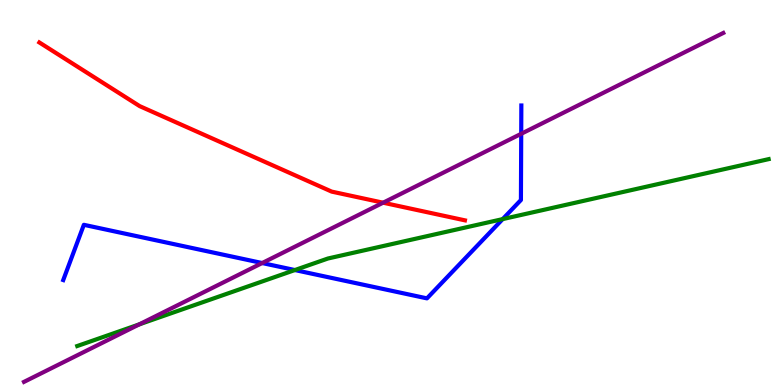[{'lines': ['blue', 'red'], 'intersections': []}, {'lines': ['green', 'red'], 'intersections': []}, {'lines': ['purple', 'red'], 'intersections': [{'x': 4.94, 'y': 4.74}]}, {'lines': ['blue', 'green'], 'intersections': [{'x': 3.8, 'y': 2.99}, {'x': 6.49, 'y': 4.31}]}, {'lines': ['blue', 'purple'], 'intersections': [{'x': 3.38, 'y': 3.17}, {'x': 6.73, 'y': 6.53}]}, {'lines': ['green', 'purple'], 'intersections': [{'x': 1.8, 'y': 1.57}]}]